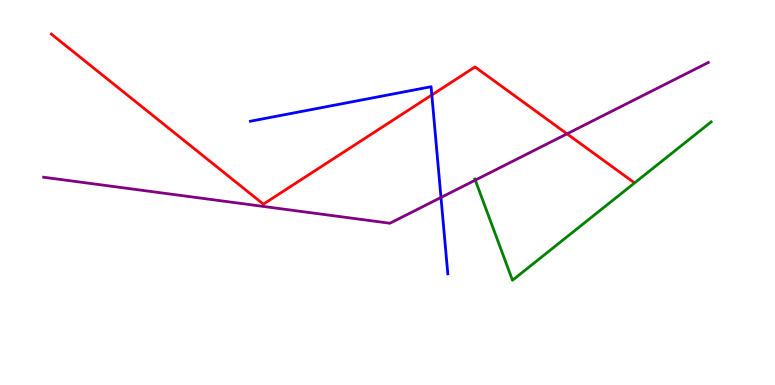[{'lines': ['blue', 'red'], 'intersections': [{'x': 5.57, 'y': 7.53}]}, {'lines': ['green', 'red'], 'intersections': []}, {'lines': ['purple', 'red'], 'intersections': [{'x': 7.32, 'y': 6.52}]}, {'lines': ['blue', 'green'], 'intersections': []}, {'lines': ['blue', 'purple'], 'intersections': [{'x': 5.69, 'y': 4.87}]}, {'lines': ['green', 'purple'], 'intersections': [{'x': 6.13, 'y': 5.32}]}]